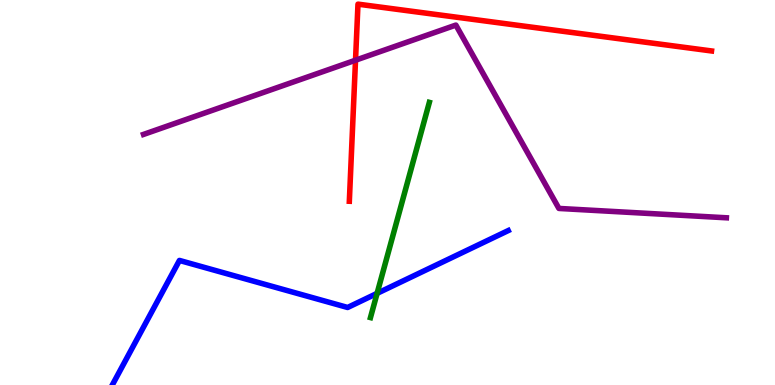[{'lines': ['blue', 'red'], 'intersections': []}, {'lines': ['green', 'red'], 'intersections': []}, {'lines': ['purple', 'red'], 'intersections': [{'x': 4.59, 'y': 8.44}]}, {'lines': ['blue', 'green'], 'intersections': [{'x': 4.87, 'y': 2.38}]}, {'lines': ['blue', 'purple'], 'intersections': []}, {'lines': ['green', 'purple'], 'intersections': []}]